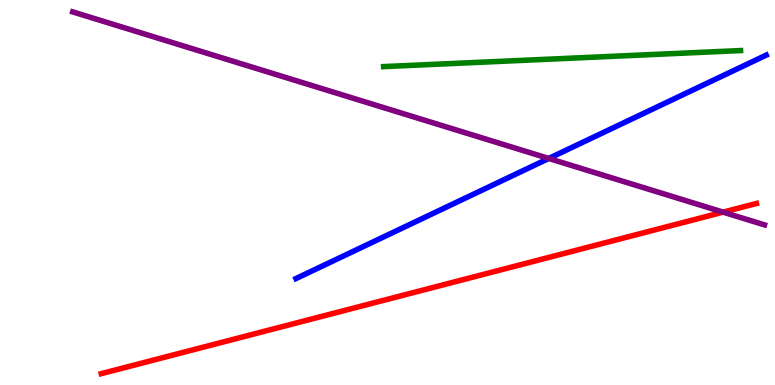[{'lines': ['blue', 'red'], 'intersections': []}, {'lines': ['green', 'red'], 'intersections': []}, {'lines': ['purple', 'red'], 'intersections': [{'x': 9.33, 'y': 4.49}]}, {'lines': ['blue', 'green'], 'intersections': []}, {'lines': ['blue', 'purple'], 'intersections': [{'x': 7.08, 'y': 5.88}]}, {'lines': ['green', 'purple'], 'intersections': []}]